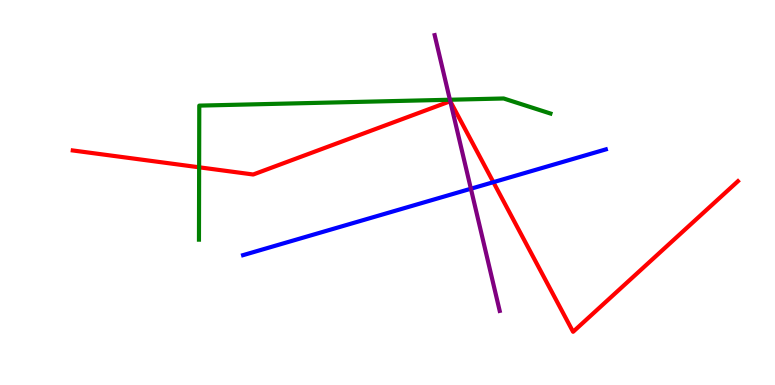[{'lines': ['blue', 'red'], 'intersections': [{'x': 6.37, 'y': 5.27}]}, {'lines': ['green', 'red'], 'intersections': [{'x': 2.57, 'y': 5.65}]}, {'lines': ['purple', 'red'], 'intersections': [{'x': 5.81, 'y': 7.37}]}, {'lines': ['blue', 'green'], 'intersections': []}, {'lines': ['blue', 'purple'], 'intersections': [{'x': 6.08, 'y': 5.1}]}, {'lines': ['green', 'purple'], 'intersections': [{'x': 5.81, 'y': 7.41}]}]